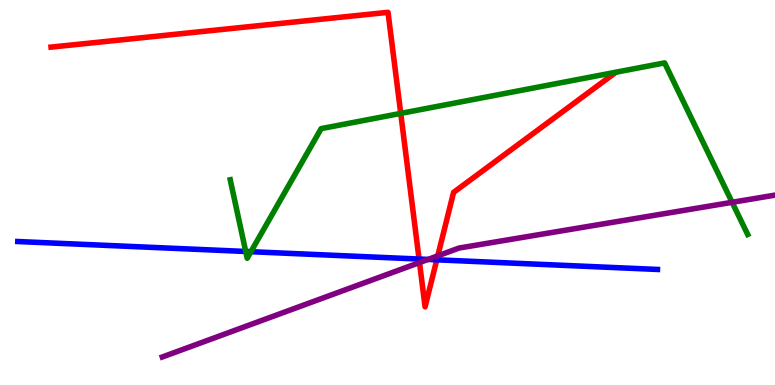[{'lines': ['blue', 'red'], 'intersections': [{'x': 5.41, 'y': 3.27}, {'x': 5.64, 'y': 3.25}]}, {'lines': ['green', 'red'], 'intersections': [{'x': 5.17, 'y': 7.05}]}, {'lines': ['purple', 'red'], 'intersections': [{'x': 5.41, 'y': 3.18}, {'x': 5.65, 'y': 3.35}]}, {'lines': ['blue', 'green'], 'intersections': [{'x': 3.17, 'y': 3.47}, {'x': 3.24, 'y': 3.46}]}, {'lines': ['blue', 'purple'], 'intersections': [{'x': 5.52, 'y': 3.26}]}, {'lines': ['green', 'purple'], 'intersections': [{'x': 9.45, 'y': 4.75}]}]